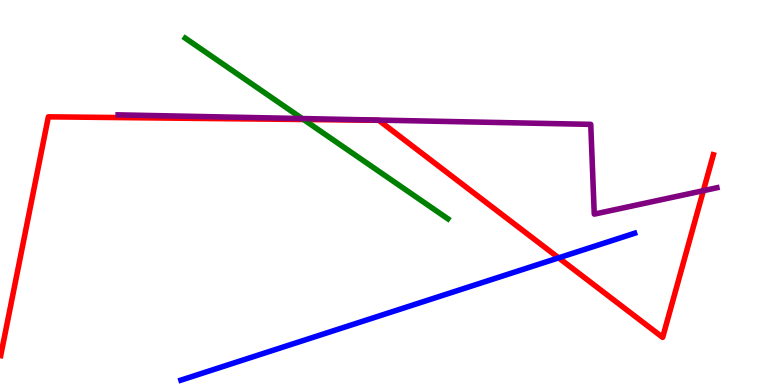[{'lines': ['blue', 'red'], 'intersections': [{'x': 7.21, 'y': 3.3}]}, {'lines': ['green', 'red'], 'intersections': [{'x': 3.92, 'y': 6.9}]}, {'lines': ['purple', 'red'], 'intersections': [{'x': 9.08, 'y': 5.05}]}, {'lines': ['blue', 'green'], 'intersections': []}, {'lines': ['blue', 'purple'], 'intersections': []}, {'lines': ['green', 'purple'], 'intersections': [{'x': 3.9, 'y': 6.92}]}]